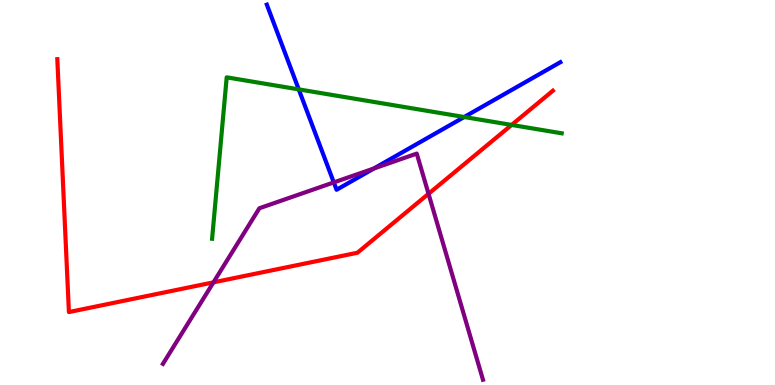[{'lines': ['blue', 'red'], 'intersections': []}, {'lines': ['green', 'red'], 'intersections': [{'x': 6.6, 'y': 6.75}]}, {'lines': ['purple', 'red'], 'intersections': [{'x': 2.75, 'y': 2.67}, {'x': 5.53, 'y': 4.97}]}, {'lines': ['blue', 'green'], 'intersections': [{'x': 3.85, 'y': 7.68}, {'x': 5.99, 'y': 6.96}]}, {'lines': ['blue', 'purple'], 'intersections': [{'x': 4.31, 'y': 5.26}, {'x': 4.83, 'y': 5.62}]}, {'lines': ['green', 'purple'], 'intersections': []}]